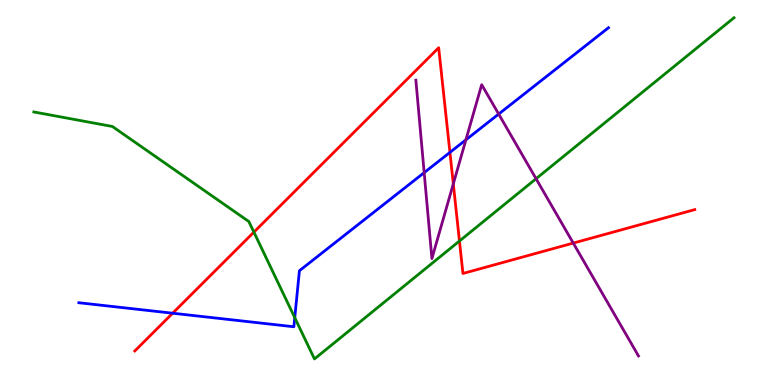[{'lines': ['blue', 'red'], 'intersections': [{'x': 2.23, 'y': 1.86}, {'x': 5.81, 'y': 6.04}]}, {'lines': ['green', 'red'], 'intersections': [{'x': 3.28, 'y': 3.97}, {'x': 5.93, 'y': 3.74}]}, {'lines': ['purple', 'red'], 'intersections': [{'x': 5.85, 'y': 5.23}, {'x': 7.4, 'y': 3.69}]}, {'lines': ['blue', 'green'], 'intersections': [{'x': 3.8, 'y': 1.75}]}, {'lines': ['blue', 'purple'], 'intersections': [{'x': 5.47, 'y': 5.52}, {'x': 6.01, 'y': 6.37}, {'x': 6.43, 'y': 7.04}]}, {'lines': ['green', 'purple'], 'intersections': [{'x': 6.92, 'y': 5.36}]}]